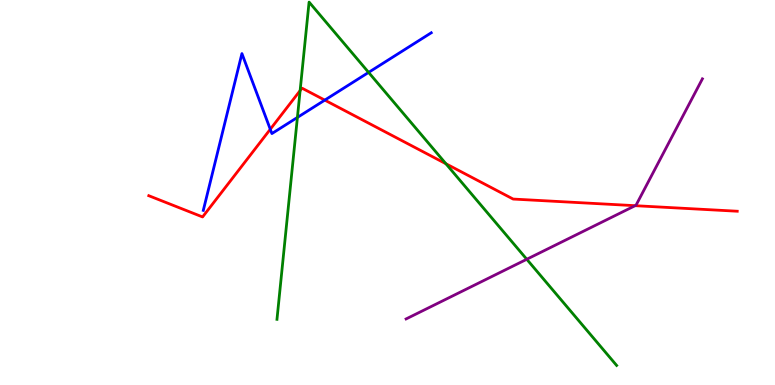[{'lines': ['blue', 'red'], 'intersections': [{'x': 3.49, 'y': 6.64}, {'x': 4.19, 'y': 7.4}]}, {'lines': ['green', 'red'], 'intersections': [{'x': 3.87, 'y': 7.65}, {'x': 5.75, 'y': 5.75}]}, {'lines': ['purple', 'red'], 'intersections': [{'x': 8.2, 'y': 4.66}]}, {'lines': ['blue', 'green'], 'intersections': [{'x': 3.84, 'y': 6.95}, {'x': 4.76, 'y': 8.12}]}, {'lines': ['blue', 'purple'], 'intersections': []}, {'lines': ['green', 'purple'], 'intersections': [{'x': 6.8, 'y': 3.27}]}]